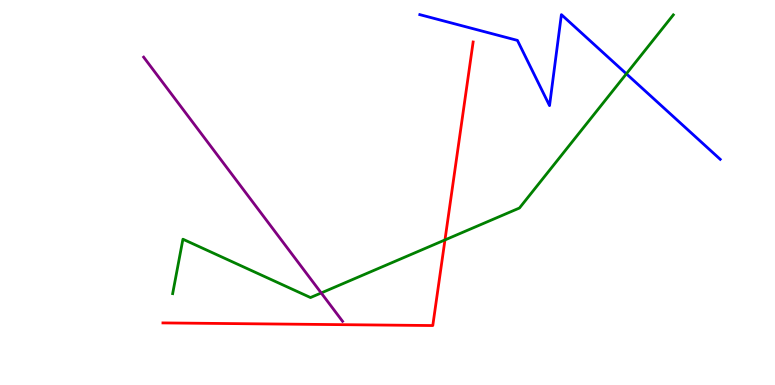[{'lines': ['blue', 'red'], 'intersections': []}, {'lines': ['green', 'red'], 'intersections': [{'x': 5.74, 'y': 3.77}]}, {'lines': ['purple', 'red'], 'intersections': []}, {'lines': ['blue', 'green'], 'intersections': [{'x': 8.08, 'y': 8.08}]}, {'lines': ['blue', 'purple'], 'intersections': []}, {'lines': ['green', 'purple'], 'intersections': [{'x': 4.14, 'y': 2.39}]}]